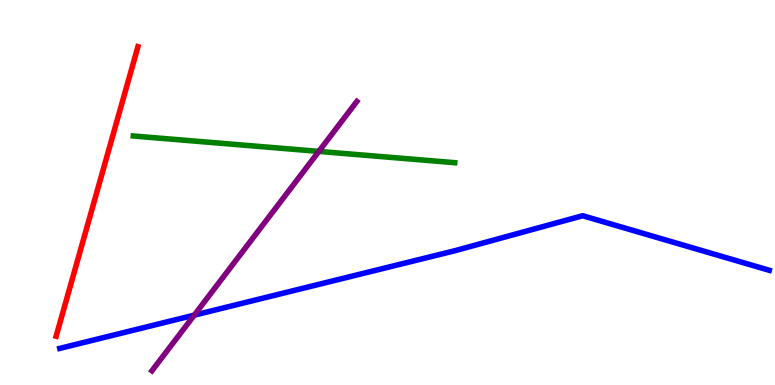[{'lines': ['blue', 'red'], 'intersections': []}, {'lines': ['green', 'red'], 'intersections': []}, {'lines': ['purple', 'red'], 'intersections': []}, {'lines': ['blue', 'green'], 'intersections': []}, {'lines': ['blue', 'purple'], 'intersections': [{'x': 2.51, 'y': 1.81}]}, {'lines': ['green', 'purple'], 'intersections': [{'x': 4.11, 'y': 6.07}]}]